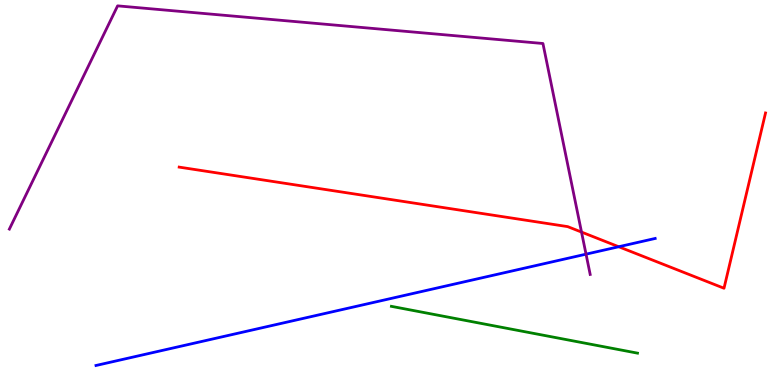[{'lines': ['blue', 'red'], 'intersections': [{'x': 7.98, 'y': 3.59}]}, {'lines': ['green', 'red'], 'intersections': []}, {'lines': ['purple', 'red'], 'intersections': [{'x': 7.5, 'y': 3.97}]}, {'lines': ['blue', 'green'], 'intersections': []}, {'lines': ['blue', 'purple'], 'intersections': [{'x': 7.56, 'y': 3.4}]}, {'lines': ['green', 'purple'], 'intersections': []}]